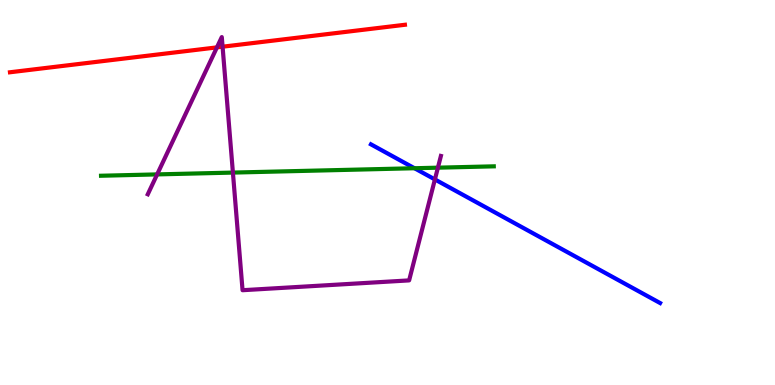[{'lines': ['blue', 'red'], 'intersections': []}, {'lines': ['green', 'red'], 'intersections': []}, {'lines': ['purple', 'red'], 'intersections': [{'x': 2.8, 'y': 8.77}, {'x': 2.87, 'y': 8.79}]}, {'lines': ['blue', 'green'], 'intersections': [{'x': 5.35, 'y': 5.63}]}, {'lines': ['blue', 'purple'], 'intersections': [{'x': 5.61, 'y': 5.34}]}, {'lines': ['green', 'purple'], 'intersections': [{'x': 2.03, 'y': 5.47}, {'x': 3.01, 'y': 5.52}, {'x': 5.65, 'y': 5.64}]}]